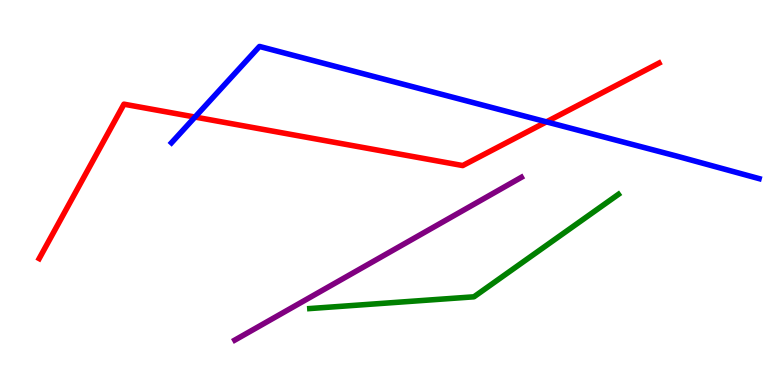[{'lines': ['blue', 'red'], 'intersections': [{'x': 2.52, 'y': 6.96}, {'x': 7.05, 'y': 6.83}]}, {'lines': ['green', 'red'], 'intersections': []}, {'lines': ['purple', 'red'], 'intersections': []}, {'lines': ['blue', 'green'], 'intersections': []}, {'lines': ['blue', 'purple'], 'intersections': []}, {'lines': ['green', 'purple'], 'intersections': []}]